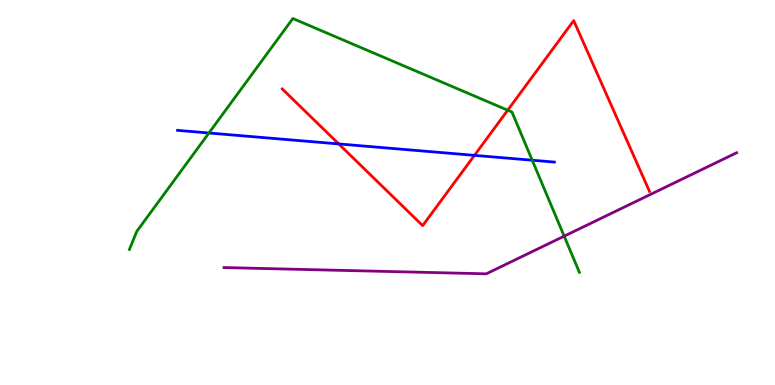[{'lines': ['blue', 'red'], 'intersections': [{'x': 4.37, 'y': 6.26}, {'x': 6.12, 'y': 5.96}]}, {'lines': ['green', 'red'], 'intersections': [{'x': 6.55, 'y': 7.14}]}, {'lines': ['purple', 'red'], 'intersections': []}, {'lines': ['blue', 'green'], 'intersections': [{'x': 2.7, 'y': 6.55}, {'x': 6.87, 'y': 5.84}]}, {'lines': ['blue', 'purple'], 'intersections': []}, {'lines': ['green', 'purple'], 'intersections': [{'x': 7.28, 'y': 3.87}]}]